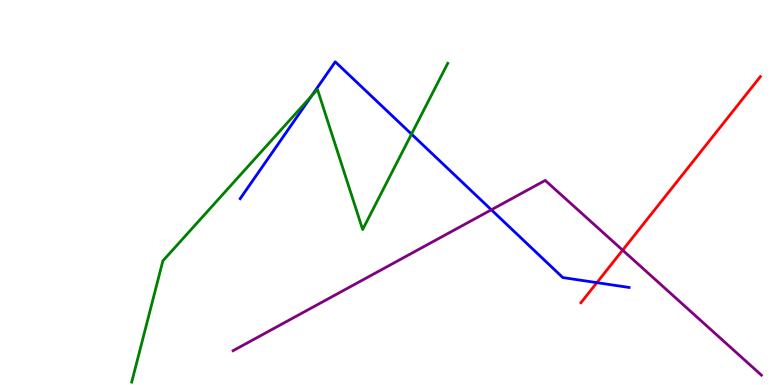[{'lines': ['blue', 'red'], 'intersections': [{'x': 7.7, 'y': 2.66}]}, {'lines': ['green', 'red'], 'intersections': []}, {'lines': ['purple', 'red'], 'intersections': [{'x': 8.03, 'y': 3.5}]}, {'lines': ['blue', 'green'], 'intersections': [{'x': 4.02, 'y': 7.51}, {'x': 5.31, 'y': 6.52}]}, {'lines': ['blue', 'purple'], 'intersections': [{'x': 6.34, 'y': 4.55}]}, {'lines': ['green', 'purple'], 'intersections': []}]